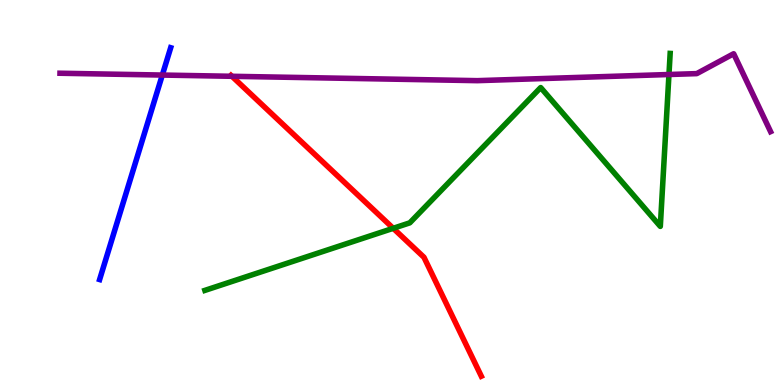[{'lines': ['blue', 'red'], 'intersections': []}, {'lines': ['green', 'red'], 'intersections': [{'x': 5.07, 'y': 4.07}]}, {'lines': ['purple', 'red'], 'intersections': [{'x': 2.99, 'y': 8.02}]}, {'lines': ['blue', 'green'], 'intersections': []}, {'lines': ['blue', 'purple'], 'intersections': [{'x': 2.09, 'y': 8.05}]}, {'lines': ['green', 'purple'], 'intersections': [{'x': 8.63, 'y': 8.06}]}]